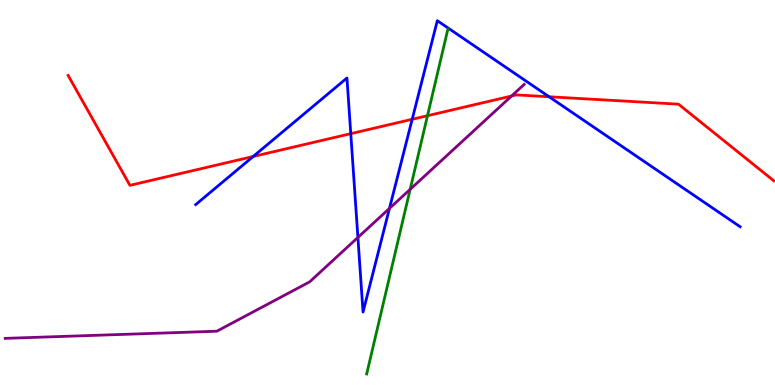[{'lines': ['blue', 'red'], 'intersections': [{'x': 3.27, 'y': 5.94}, {'x': 4.53, 'y': 6.53}, {'x': 5.32, 'y': 6.9}, {'x': 7.09, 'y': 7.49}]}, {'lines': ['green', 'red'], 'intersections': [{'x': 5.52, 'y': 6.99}]}, {'lines': ['purple', 'red'], 'intersections': [{'x': 6.6, 'y': 7.51}]}, {'lines': ['blue', 'green'], 'intersections': []}, {'lines': ['blue', 'purple'], 'intersections': [{'x': 4.62, 'y': 3.83}, {'x': 5.03, 'y': 4.59}]}, {'lines': ['green', 'purple'], 'intersections': [{'x': 5.29, 'y': 5.08}]}]